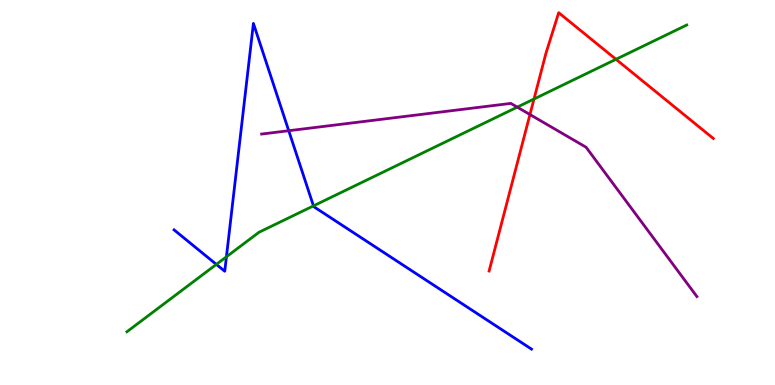[{'lines': ['blue', 'red'], 'intersections': []}, {'lines': ['green', 'red'], 'intersections': [{'x': 6.89, 'y': 7.43}, {'x': 7.95, 'y': 8.46}]}, {'lines': ['purple', 'red'], 'intersections': [{'x': 6.84, 'y': 7.03}]}, {'lines': ['blue', 'green'], 'intersections': [{'x': 2.79, 'y': 3.13}, {'x': 2.92, 'y': 3.33}, {'x': 4.04, 'y': 4.65}]}, {'lines': ['blue', 'purple'], 'intersections': [{'x': 3.73, 'y': 6.6}]}, {'lines': ['green', 'purple'], 'intersections': [{'x': 6.67, 'y': 7.22}]}]